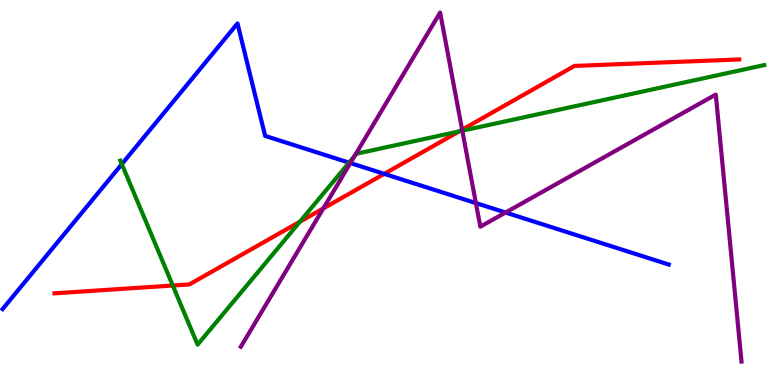[{'lines': ['blue', 'red'], 'intersections': [{'x': 4.96, 'y': 5.48}]}, {'lines': ['green', 'red'], 'intersections': [{'x': 2.23, 'y': 2.58}, {'x': 3.87, 'y': 4.24}, {'x': 5.92, 'y': 6.59}]}, {'lines': ['purple', 'red'], 'intersections': [{'x': 4.17, 'y': 4.59}, {'x': 5.96, 'y': 6.63}]}, {'lines': ['blue', 'green'], 'intersections': [{'x': 1.57, 'y': 5.74}, {'x': 4.5, 'y': 5.78}]}, {'lines': ['blue', 'purple'], 'intersections': [{'x': 4.52, 'y': 5.76}, {'x': 6.14, 'y': 4.73}, {'x': 6.52, 'y': 4.48}]}, {'lines': ['green', 'purple'], 'intersections': [{'x': 4.57, 'y': 5.95}, {'x': 5.97, 'y': 6.6}]}]